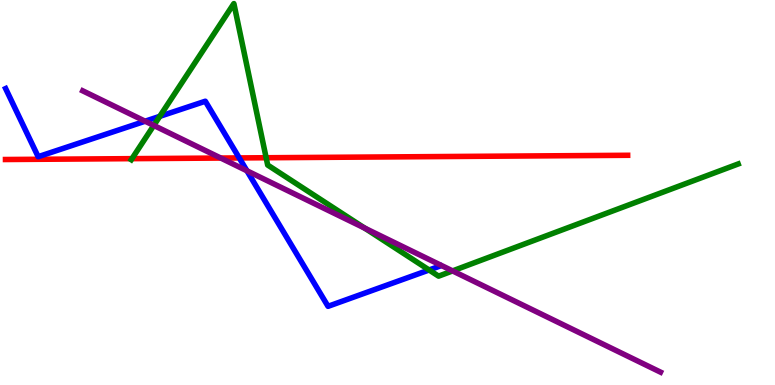[{'lines': ['blue', 'red'], 'intersections': [{'x': 3.09, 'y': 5.9}]}, {'lines': ['green', 'red'], 'intersections': [{'x': 1.7, 'y': 5.88}, {'x': 3.43, 'y': 5.9}]}, {'lines': ['purple', 'red'], 'intersections': [{'x': 2.85, 'y': 5.89}]}, {'lines': ['blue', 'green'], 'intersections': [{'x': 2.06, 'y': 6.98}, {'x': 5.54, 'y': 2.99}]}, {'lines': ['blue', 'purple'], 'intersections': [{'x': 1.87, 'y': 6.85}, {'x': 3.19, 'y': 5.56}]}, {'lines': ['green', 'purple'], 'intersections': [{'x': 1.98, 'y': 6.74}, {'x': 4.71, 'y': 4.08}, {'x': 5.84, 'y': 2.96}]}]